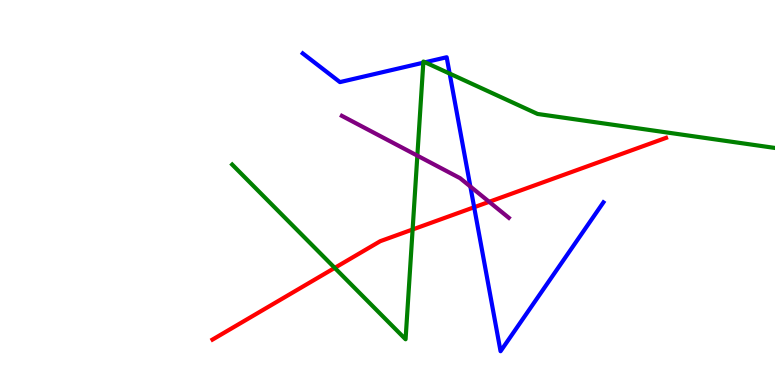[{'lines': ['blue', 'red'], 'intersections': [{'x': 6.12, 'y': 4.62}]}, {'lines': ['green', 'red'], 'intersections': [{'x': 4.32, 'y': 3.04}, {'x': 5.32, 'y': 4.04}]}, {'lines': ['purple', 'red'], 'intersections': [{'x': 6.31, 'y': 4.76}]}, {'lines': ['blue', 'green'], 'intersections': [{'x': 5.46, 'y': 8.37}, {'x': 5.48, 'y': 8.38}, {'x': 5.8, 'y': 8.09}]}, {'lines': ['blue', 'purple'], 'intersections': [{'x': 6.07, 'y': 5.15}]}, {'lines': ['green', 'purple'], 'intersections': [{'x': 5.39, 'y': 5.96}]}]